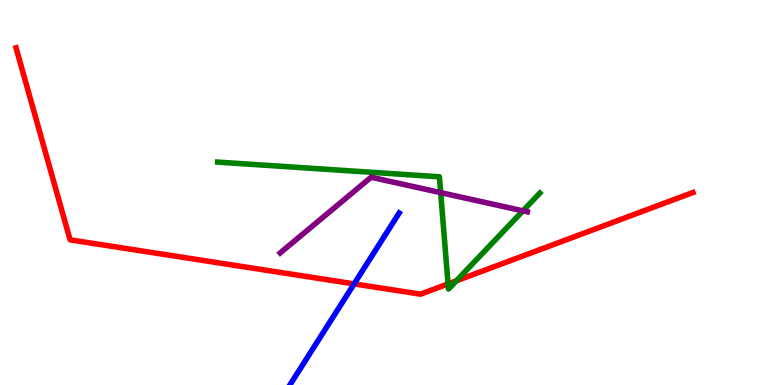[{'lines': ['blue', 'red'], 'intersections': [{'x': 4.57, 'y': 2.63}]}, {'lines': ['green', 'red'], 'intersections': [{'x': 5.78, 'y': 2.63}, {'x': 5.89, 'y': 2.71}]}, {'lines': ['purple', 'red'], 'intersections': []}, {'lines': ['blue', 'green'], 'intersections': []}, {'lines': ['blue', 'purple'], 'intersections': []}, {'lines': ['green', 'purple'], 'intersections': [{'x': 5.69, 'y': 5.0}, {'x': 6.75, 'y': 4.52}]}]